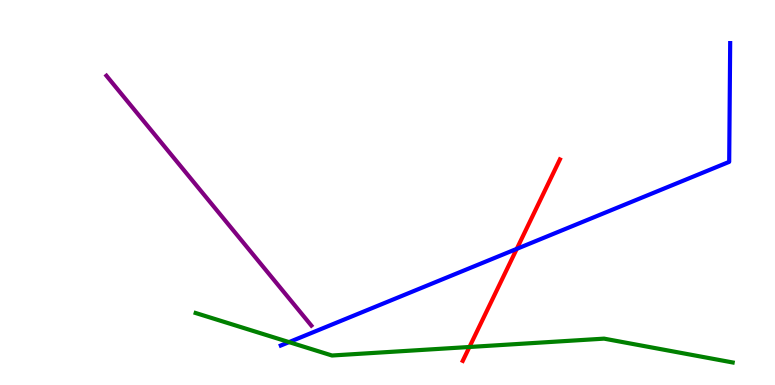[{'lines': ['blue', 'red'], 'intersections': [{'x': 6.67, 'y': 3.54}]}, {'lines': ['green', 'red'], 'intersections': [{'x': 6.06, 'y': 0.987}]}, {'lines': ['purple', 'red'], 'intersections': []}, {'lines': ['blue', 'green'], 'intersections': [{'x': 3.73, 'y': 1.11}]}, {'lines': ['blue', 'purple'], 'intersections': []}, {'lines': ['green', 'purple'], 'intersections': []}]